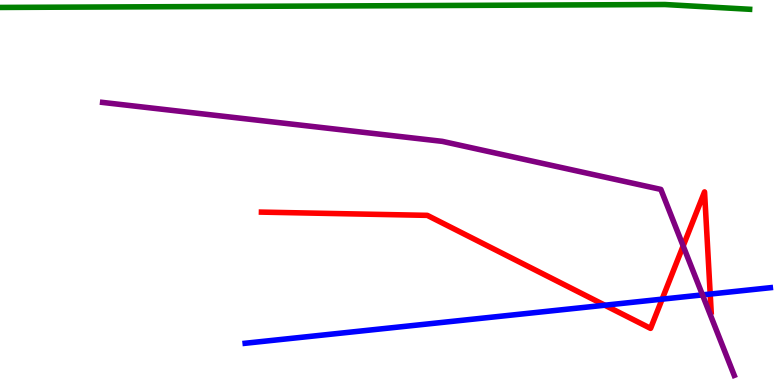[{'lines': ['blue', 'red'], 'intersections': [{'x': 7.8, 'y': 2.07}, {'x': 8.54, 'y': 2.23}, {'x': 9.16, 'y': 2.36}]}, {'lines': ['green', 'red'], 'intersections': []}, {'lines': ['purple', 'red'], 'intersections': [{'x': 8.82, 'y': 3.61}]}, {'lines': ['blue', 'green'], 'intersections': []}, {'lines': ['blue', 'purple'], 'intersections': [{'x': 9.06, 'y': 2.34}]}, {'lines': ['green', 'purple'], 'intersections': []}]